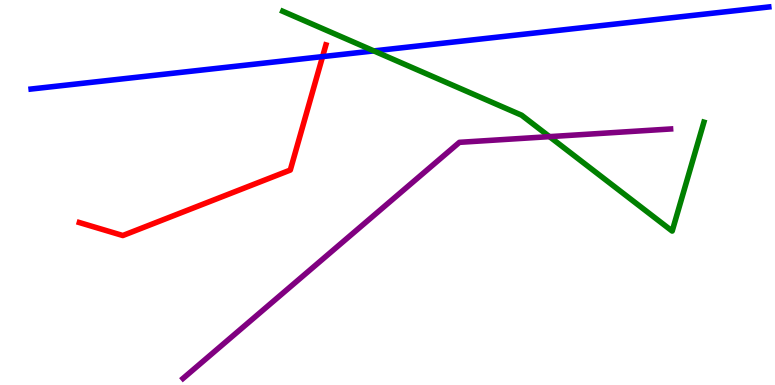[{'lines': ['blue', 'red'], 'intersections': [{'x': 4.16, 'y': 8.53}]}, {'lines': ['green', 'red'], 'intersections': []}, {'lines': ['purple', 'red'], 'intersections': []}, {'lines': ['blue', 'green'], 'intersections': [{'x': 4.82, 'y': 8.68}]}, {'lines': ['blue', 'purple'], 'intersections': []}, {'lines': ['green', 'purple'], 'intersections': [{'x': 7.09, 'y': 6.45}]}]